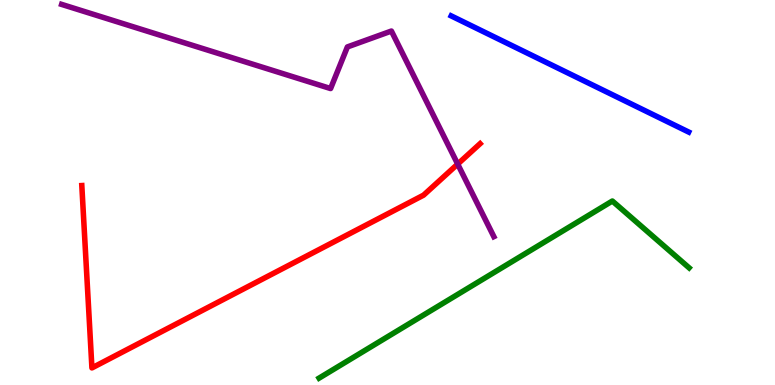[{'lines': ['blue', 'red'], 'intersections': []}, {'lines': ['green', 'red'], 'intersections': []}, {'lines': ['purple', 'red'], 'intersections': [{'x': 5.91, 'y': 5.74}]}, {'lines': ['blue', 'green'], 'intersections': []}, {'lines': ['blue', 'purple'], 'intersections': []}, {'lines': ['green', 'purple'], 'intersections': []}]